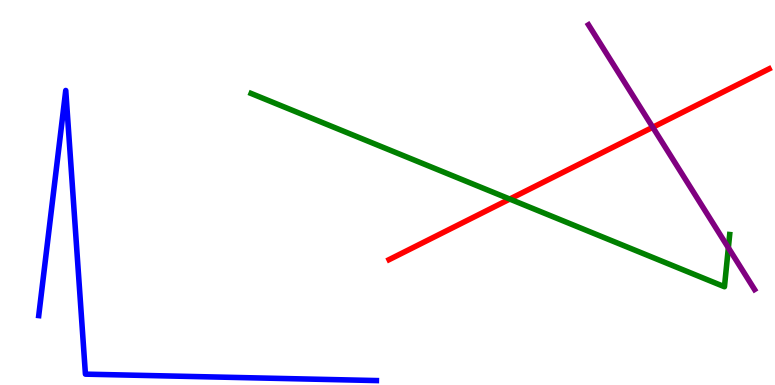[{'lines': ['blue', 'red'], 'intersections': []}, {'lines': ['green', 'red'], 'intersections': [{'x': 6.58, 'y': 4.83}]}, {'lines': ['purple', 'red'], 'intersections': [{'x': 8.42, 'y': 6.69}]}, {'lines': ['blue', 'green'], 'intersections': []}, {'lines': ['blue', 'purple'], 'intersections': []}, {'lines': ['green', 'purple'], 'intersections': [{'x': 9.4, 'y': 3.56}]}]